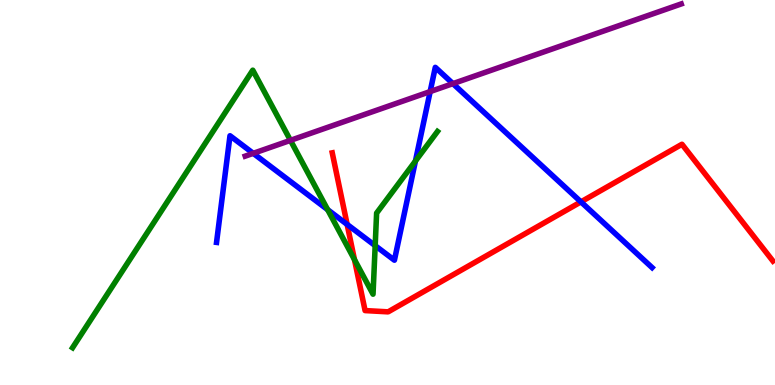[{'lines': ['blue', 'red'], 'intersections': [{'x': 4.48, 'y': 4.17}, {'x': 7.5, 'y': 4.76}]}, {'lines': ['green', 'red'], 'intersections': [{'x': 4.57, 'y': 3.26}]}, {'lines': ['purple', 'red'], 'intersections': []}, {'lines': ['blue', 'green'], 'intersections': [{'x': 4.23, 'y': 4.55}, {'x': 4.84, 'y': 3.62}, {'x': 5.36, 'y': 5.82}]}, {'lines': ['blue', 'purple'], 'intersections': [{'x': 3.27, 'y': 6.02}, {'x': 5.55, 'y': 7.62}, {'x': 5.84, 'y': 7.83}]}, {'lines': ['green', 'purple'], 'intersections': [{'x': 3.75, 'y': 6.35}]}]